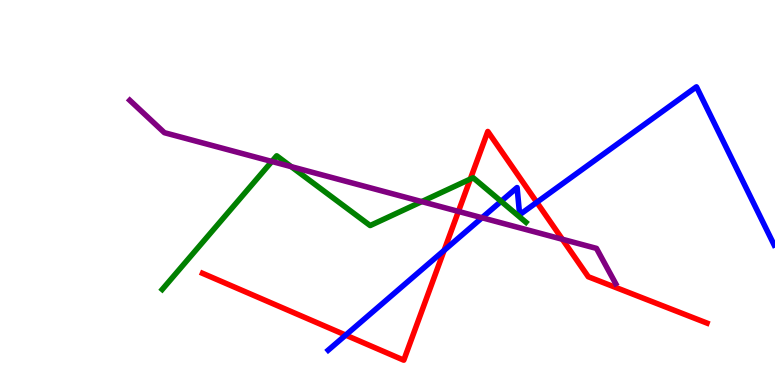[{'lines': ['blue', 'red'], 'intersections': [{'x': 4.46, 'y': 1.3}, {'x': 5.73, 'y': 3.5}, {'x': 6.93, 'y': 4.75}]}, {'lines': ['green', 'red'], 'intersections': [{'x': 6.07, 'y': 5.35}]}, {'lines': ['purple', 'red'], 'intersections': [{'x': 5.92, 'y': 4.51}, {'x': 7.26, 'y': 3.79}]}, {'lines': ['blue', 'green'], 'intersections': [{'x': 6.47, 'y': 4.77}]}, {'lines': ['blue', 'purple'], 'intersections': [{'x': 6.22, 'y': 4.34}]}, {'lines': ['green', 'purple'], 'intersections': [{'x': 3.51, 'y': 5.81}, {'x': 3.76, 'y': 5.67}, {'x': 5.44, 'y': 4.76}]}]